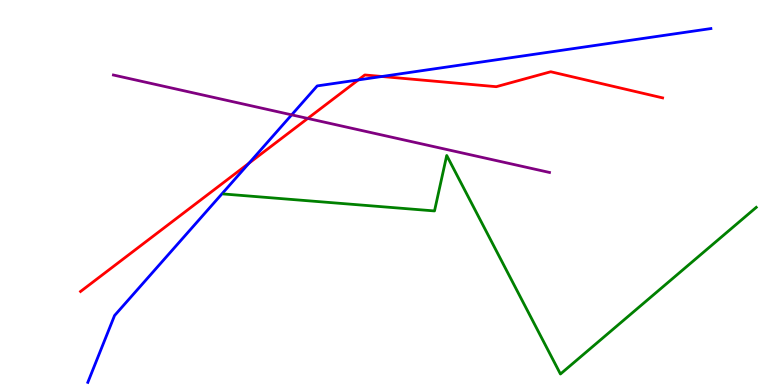[{'lines': ['blue', 'red'], 'intersections': [{'x': 3.21, 'y': 5.76}, {'x': 4.62, 'y': 7.92}, {'x': 4.93, 'y': 8.01}]}, {'lines': ['green', 'red'], 'intersections': []}, {'lines': ['purple', 'red'], 'intersections': [{'x': 3.97, 'y': 6.92}]}, {'lines': ['blue', 'green'], 'intersections': []}, {'lines': ['blue', 'purple'], 'intersections': [{'x': 3.76, 'y': 7.02}]}, {'lines': ['green', 'purple'], 'intersections': []}]